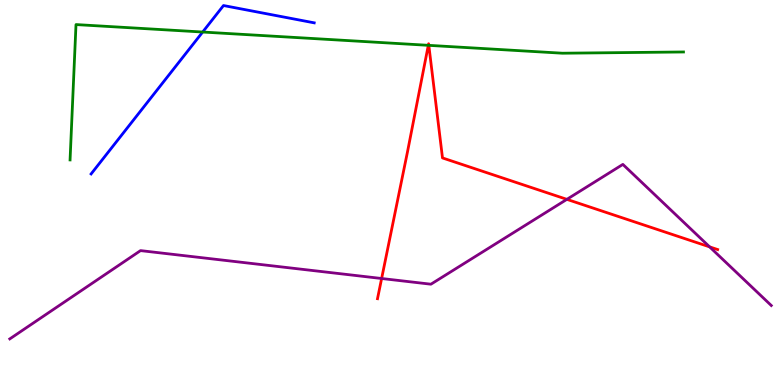[{'lines': ['blue', 'red'], 'intersections': []}, {'lines': ['green', 'red'], 'intersections': [{'x': 5.53, 'y': 8.82}, {'x': 5.53, 'y': 8.82}]}, {'lines': ['purple', 'red'], 'intersections': [{'x': 4.92, 'y': 2.77}, {'x': 7.31, 'y': 4.82}, {'x': 9.16, 'y': 3.59}]}, {'lines': ['blue', 'green'], 'intersections': [{'x': 2.62, 'y': 9.17}]}, {'lines': ['blue', 'purple'], 'intersections': []}, {'lines': ['green', 'purple'], 'intersections': []}]